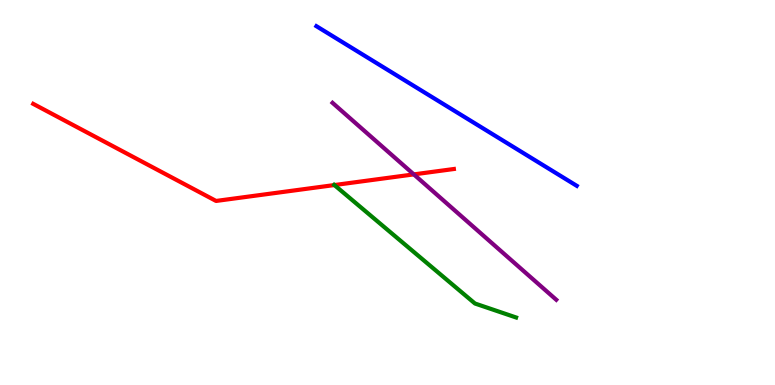[{'lines': ['blue', 'red'], 'intersections': []}, {'lines': ['green', 'red'], 'intersections': [{'x': 4.31, 'y': 5.19}]}, {'lines': ['purple', 'red'], 'intersections': [{'x': 5.34, 'y': 5.47}]}, {'lines': ['blue', 'green'], 'intersections': []}, {'lines': ['blue', 'purple'], 'intersections': []}, {'lines': ['green', 'purple'], 'intersections': []}]